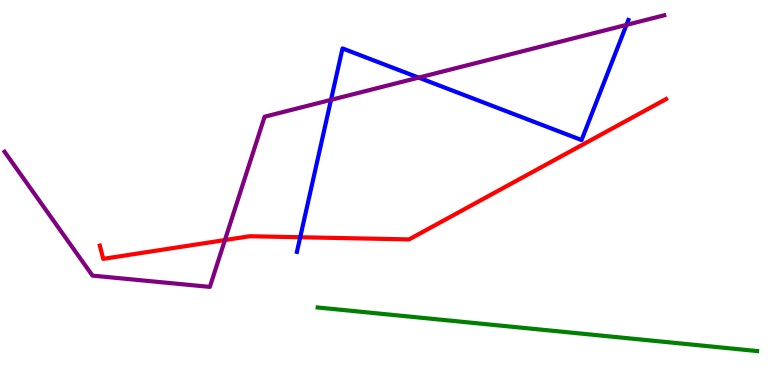[{'lines': ['blue', 'red'], 'intersections': [{'x': 3.87, 'y': 3.84}]}, {'lines': ['green', 'red'], 'intersections': []}, {'lines': ['purple', 'red'], 'intersections': [{'x': 2.9, 'y': 3.76}]}, {'lines': ['blue', 'green'], 'intersections': []}, {'lines': ['blue', 'purple'], 'intersections': [{'x': 4.27, 'y': 7.41}, {'x': 5.4, 'y': 7.98}, {'x': 8.08, 'y': 9.35}]}, {'lines': ['green', 'purple'], 'intersections': []}]